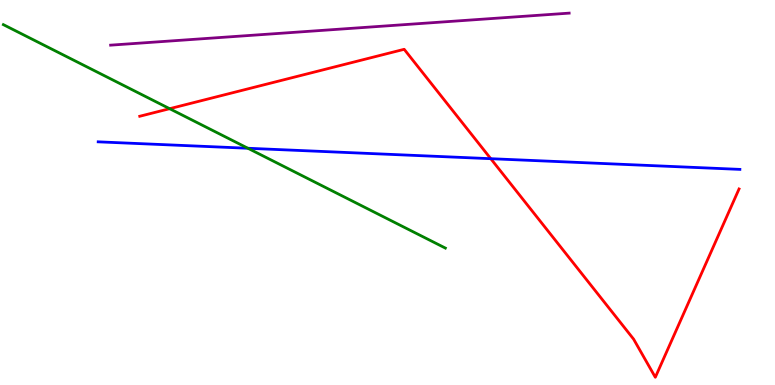[{'lines': ['blue', 'red'], 'intersections': [{'x': 6.33, 'y': 5.88}]}, {'lines': ['green', 'red'], 'intersections': [{'x': 2.19, 'y': 7.18}]}, {'lines': ['purple', 'red'], 'intersections': []}, {'lines': ['blue', 'green'], 'intersections': [{'x': 3.2, 'y': 6.15}]}, {'lines': ['blue', 'purple'], 'intersections': []}, {'lines': ['green', 'purple'], 'intersections': []}]